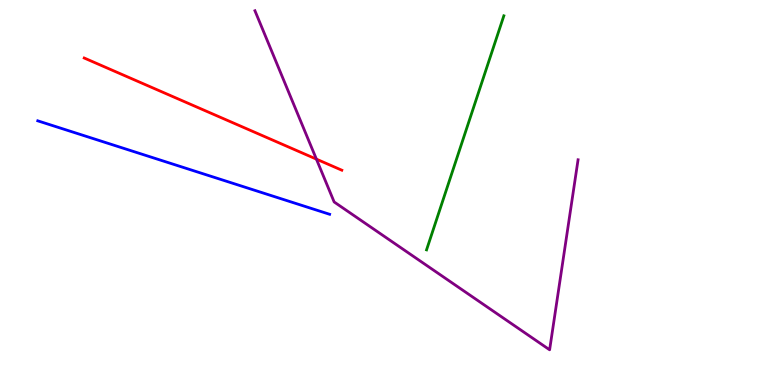[{'lines': ['blue', 'red'], 'intersections': []}, {'lines': ['green', 'red'], 'intersections': []}, {'lines': ['purple', 'red'], 'intersections': [{'x': 4.08, 'y': 5.87}]}, {'lines': ['blue', 'green'], 'intersections': []}, {'lines': ['blue', 'purple'], 'intersections': []}, {'lines': ['green', 'purple'], 'intersections': []}]